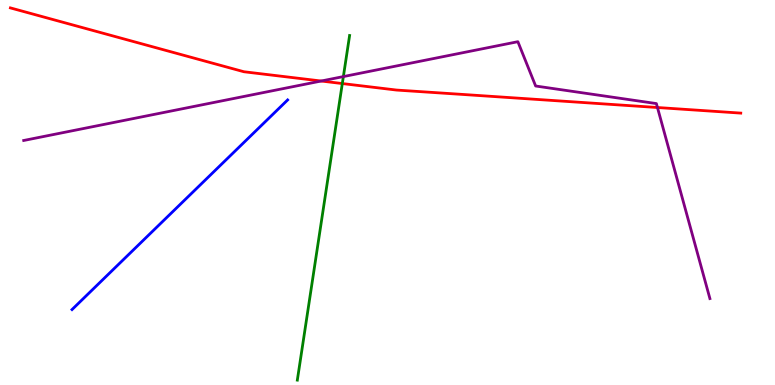[{'lines': ['blue', 'red'], 'intersections': []}, {'lines': ['green', 'red'], 'intersections': [{'x': 4.42, 'y': 7.83}]}, {'lines': ['purple', 'red'], 'intersections': [{'x': 4.14, 'y': 7.9}, {'x': 8.48, 'y': 7.21}]}, {'lines': ['blue', 'green'], 'intersections': []}, {'lines': ['blue', 'purple'], 'intersections': []}, {'lines': ['green', 'purple'], 'intersections': [{'x': 4.43, 'y': 8.01}]}]